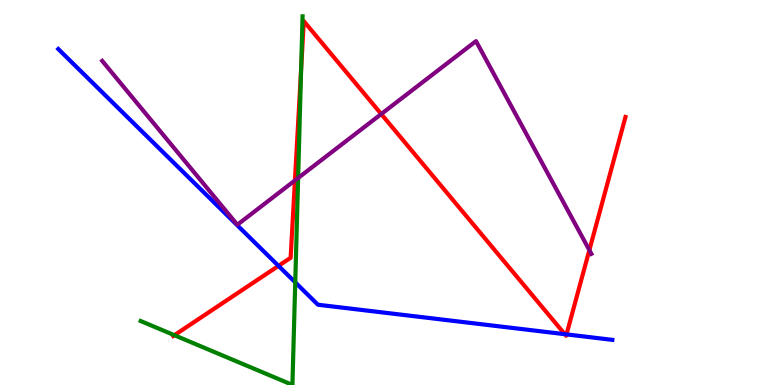[{'lines': ['blue', 'red'], 'intersections': [{'x': 3.59, 'y': 3.09}, {'x': 7.29, 'y': 1.32}, {'x': 7.31, 'y': 1.31}]}, {'lines': ['green', 'red'], 'intersections': [{'x': 2.25, 'y': 1.29}, {'x': 3.89, 'y': 8.19}]}, {'lines': ['purple', 'red'], 'intersections': [{'x': 3.81, 'y': 5.31}, {'x': 4.92, 'y': 7.04}, {'x': 7.6, 'y': 3.5}]}, {'lines': ['blue', 'green'], 'intersections': [{'x': 3.81, 'y': 2.67}]}, {'lines': ['blue', 'purple'], 'intersections': []}, {'lines': ['green', 'purple'], 'intersections': [{'x': 3.85, 'y': 5.38}]}]